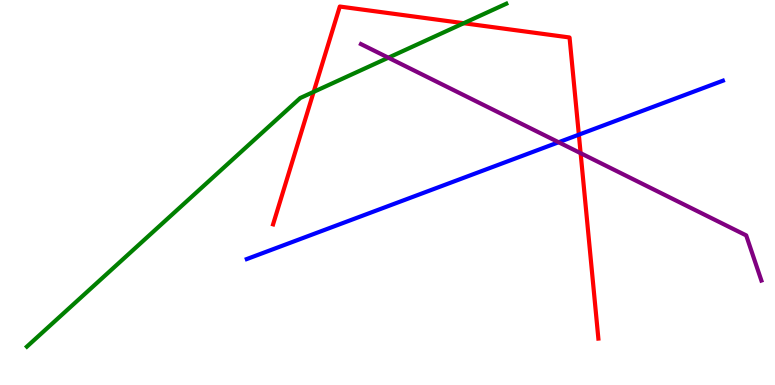[{'lines': ['blue', 'red'], 'intersections': [{'x': 7.47, 'y': 6.5}]}, {'lines': ['green', 'red'], 'intersections': [{'x': 4.05, 'y': 7.61}, {'x': 5.98, 'y': 9.4}]}, {'lines': ['purple', 'red'], 'intersections': [{'x': 7.49, 'y': 6.02}]}, {'lines': ['blue', 'green'], 'intersections': []}, {'lines': ['blue', 'purple'], 'intersections': [{'x': 7.21, 'y': 6.31}]}, {'lines': ['green', 'purple'], 'intersections': [{'x': 5.01, 'y': 8.5}]}]